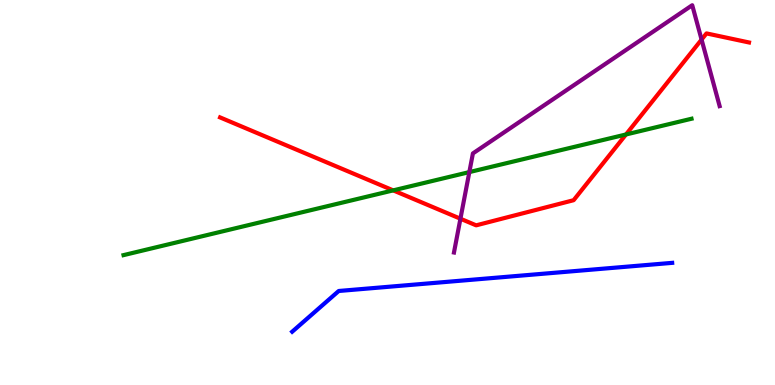[{'lines': ['blue', 'red'], 'intersections': []}, {'lines': ['green', 'red'], 'intersections': [{'x': 5.07, 'y': 5.06}, {'x': 8.08, 'y': 6.51}]}, {'lines': ['purple', 'red'], 'intersections': [{'x': 5.94, 'y': 4.32}, {'x': 9.05, 'y': 8.97}]}, {'lines': ['blue', 'green'], 'intersections': []}, {'lines': ['blue', 'purple'], 'intersections': []}, {'lines': ['green', 'purple'], 'intersections': [{'x': 6.06, 'y': 5.53}]}]